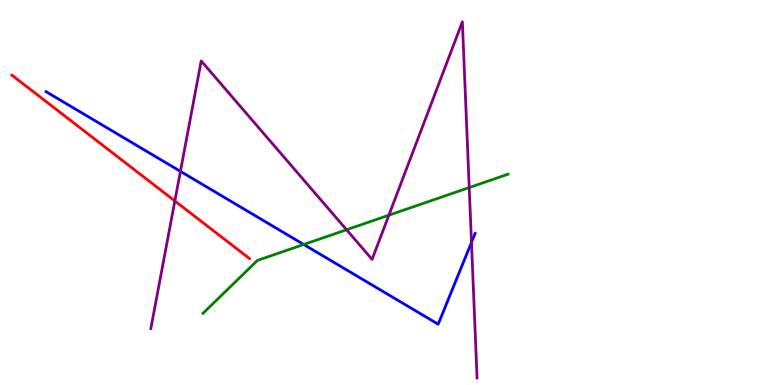[{'lines': ['blue', 'red'], 'intersections': []}, {'lines': ['green', 'red'], 'intersections': []}, {'lines': ['purple', 'red'], 'intersections': [{'x': 2.26, 'y': 4.78}]}, {'lines': ['blue', 'green'], 'intersections': [{'x': 3.92, 'y': 3.65}]}, {'lines': ['blue', 'purple'], 'intersections': [{'x': 2.33, 'y': 5.55}, {'x': 6.08, 'y': 3.7}]}, {'lines': ['green', 'purple'], 'intersections': [{'x': 4.47, 'y': 4.03}, {'x': 5.02, 'y': 4.41}, {'x': 6.05, 'y': 5.13}]}]